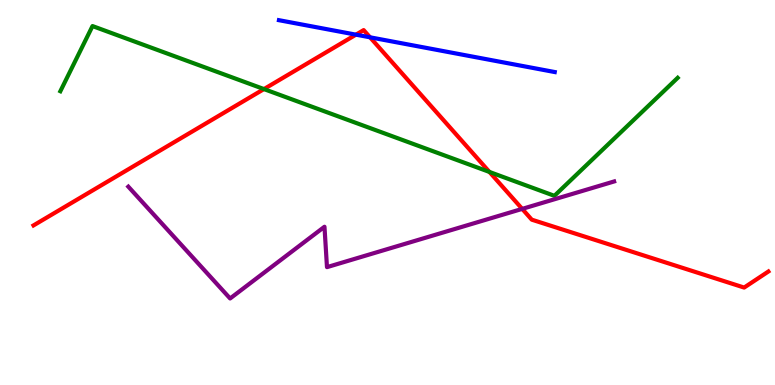[{'lines': ['blue', 'red'], 'intersections': [{'x': 4.59, 'y': 9.1}, {'x': 4.77, 'y': 9.03}]}, {'lines': ['green', 'red'], 'intersections': [{'x': 3.41, 'y': 7.69}, {'x': 6.32, 'y': 5.53}]}, {'lines': ['purple', 'red'], 'intersections': [{'x': 6.74, 'y': 4.57}]}, {'lines': ['blue', 'green'], 'intersections': []}, {'lines': ['blue', 'purple'], 'intersections': []}, {'lines': ['green', 'purple'], 'intersections': []}]